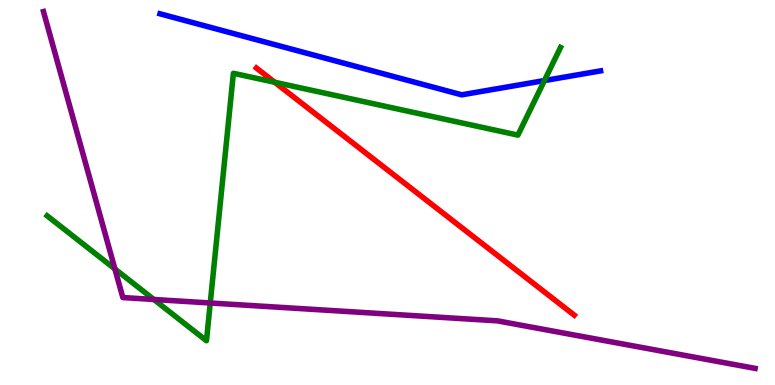[{'lines': ['blue', 'red'], 'intersections': []}, {'lines': ['green', 'red'], 'intersections': [{'x': 3.55, 'y': 7.86}]}, {'lines': ['purple', 'red'], 'intersections': []}, {'lines': ['blue', 'green'], 'intersections': [{'x': 7.02, 'y': 7.91}]}, {'lines': ['blue', 'purple'], 'intersections': []}, {'lines': ['green', 'purple'], 'intersections': [{'x': 1.48, 'y': 3.01}, {'x': 1.99, 'y': 2.22}, {'x': 2.71, 'y': 2.13}]}]